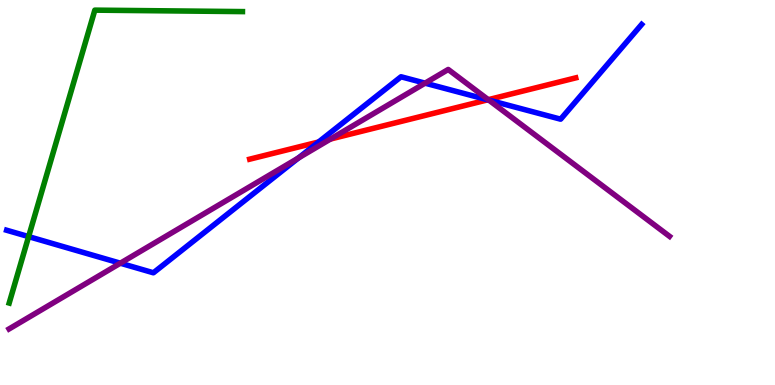[{'lines': ['blue', 'red'], 'intersections': [{'x': 4.11, 'y': 6.31}, {'x': 6.29, 'y': 7.41}]}, {'lines': ['green', 'red'], 'intersections': []}, {'lines': ['purple', 'red'], 'intersections': [{'x': 4.26, 'y': 6.39}, {'x': 6.3, 'y': 7.41}]}, {'lines': ['blue', 'green'], 'intersections': [{'x': 0.369, 'y': 3.85}]}, {'lines': ['blue', 'purple'], 'intersections': [{'x': 1.55, 'y': 3.16}, {'x': 3.85, 'y': 5.9}, {'x': 5.48, 'y': 7.84}, {'x': 6.31, 'y': 7.4}]}, {'lines': ['green', 'purple'], 'intersections': []}]